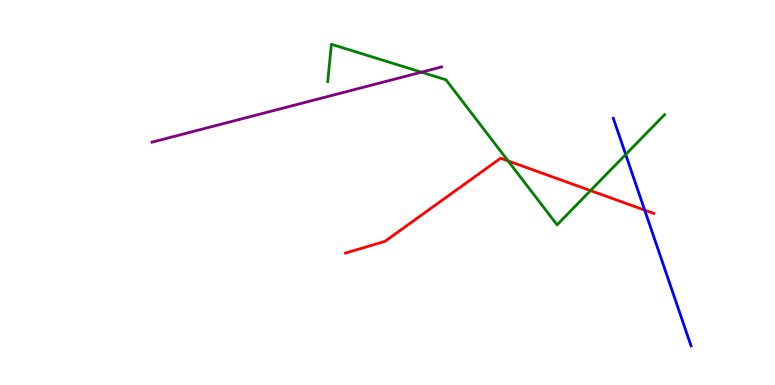[{'lines': ['blue', 'red'], 'intersections': [{'x': 8.32, 'y': 4.54}]}, {'lines': ['green', 'red'], 'intersections': [{'x': 6.56, 'y': 5.82}, {'x': 7.62, 'y': 5.05}]}, {'lines': ['purple', 'red'], 'intersections': []}, {'lines': ['blue', 'green'], 'intersections': [{'x': 8.07, 'y': 5.99}]}, {'lines': ['blue', 'purple'], 'intersections': []}, {'lines': ['green', 'purple'], 'intersections': [{'x': 5.44, 'y': 8.13}]}]